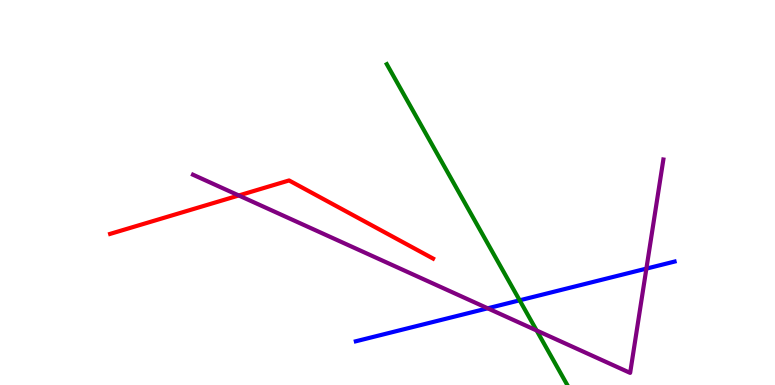[{'lines': ['blue', 'red'], 'intersections': []}, {'lines': ['green', 'red'], 'intersections': []}, {'lines': ['purple', 'red'], 'intersections': [{'x': 3.08, 'y': 4.92}]}, {'lines': ['blue', 'green'], 'intersections': [{'x': 6.71, 'y': 2.2}]}, {'lines': ['blue', 'purple'], 'intersections': [{'x': 6.29, 'y': 1.99}, {'x': 8.34, 'y': 3.02}]}, {'lines': ['green', 'purple'], 'intersections': [{'x': 6.92, 'y': 1.42}]}]